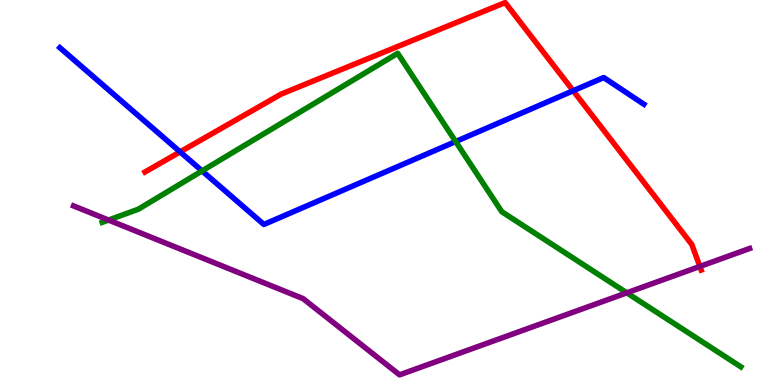[{'lines': ['blue', 'red'], 'intersections': [{'x': 2.32, 'y': 6.05}, {'x': 7.4, 'y': 7.64}]}, {'lines': ['green', 'red'], 'intersections': []}, {'lines': ['purple', 'red'], 'intersections': [{'x': 9.03, 'y': 3.08}]}, {'lines': ['blue', 'green'], 'intersections': [{'x': 2.61, 'y': 5.56}, {'x': 5.88, 'y': 6.32}]}, {'lines': ['blue', 'purple'], 'intersections': []}, {'lines': ['green', 'purple'], 'intersections': [{'x': 1.4, 'y': 4.28}, {'x': 8.09, 'y': 2.39}]}]